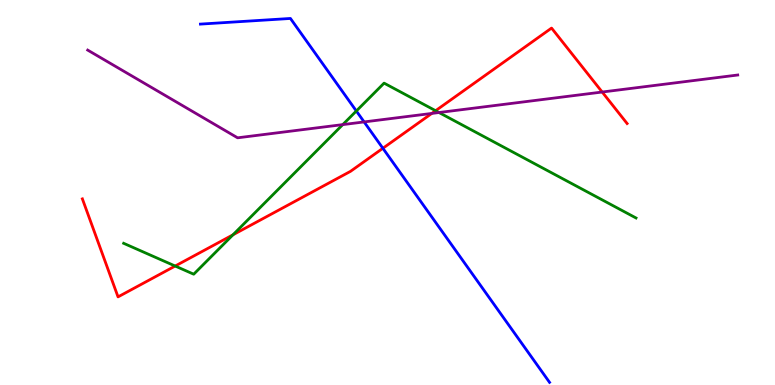[{'lines': ['blue', 'red'], 'intersections': [{'x': 4.94, 'y': 6.15}]}, {'lines': ['green', 'red'], 'intersections': [{'x': 2.26, 'y': 3.09}, {'x': 3.01, 'y': 3.9}, {'x': 5.62, 'y': 7.12}]}, {'lines': ['purple', 'red'], 'intersections': [{'x': 5.57, 'y': 7.05}, {'x': 7.77, 'y': 7.61}]}, {'lines': ['blue', 'green'], 'intersections': [{'x': 4.6, 'y': 7.12}]}, {'lines': ['blue', 'purple'], 'intersections': [{'x': 4.7, 'y': 6.83}]}, {'lines': ['green', 'purple'], 'intersections': [{'x': 4.42, 'y': 6.76}, {'x': 5.66, 'y': 7.08}]}]